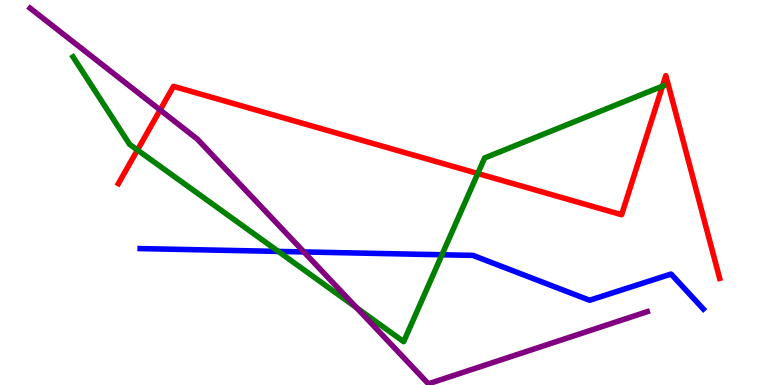[{'lines': ['blue', 'red'], 'intersections': []}, {'lines': ['green', 'red'], 'intersections': [{'x': 1.77, 'y': 6.1}, {'x': 6.16, 'y': 5.49}, {'x': 8.55, 'y': 7.76}]}, {'lines': ['purple', 'red'], 'intersections': [{'x': 2.07, 'y': 7.14}]}, {'lines': ['blue', 'green'], 'intersections': [{'x': 3.59, 'y': 3.47}, {'x': 5.7, 'y': 3.38}]}, {'lines': ['blue', 'purple'], 'intersections': [{'x': 3.92, 'y': 3.46}]}, {'lines': ['green', 'purple'], 'intersections': [{'x': 4.6, 'y': 2.01}]}]